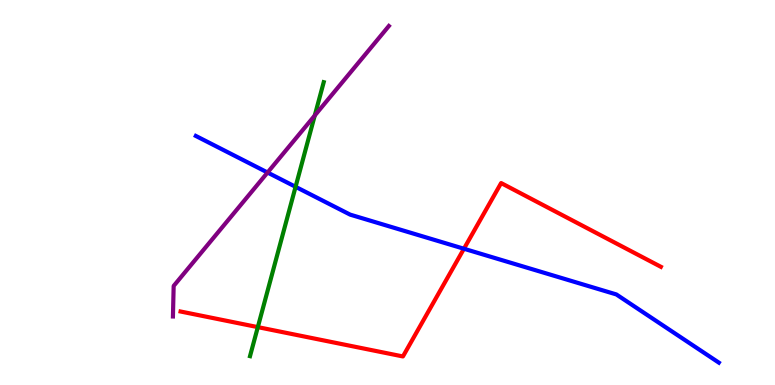[{'lines': ['blue', 'red'], 'intersections': [{'x': 5.99, 'y': 3.54}]}, {'lines': ['green', 'red'], 'intersections': [{'x': 3.33, 'y': 1.5}]}, {'lines': ['purple', 'red'], 'intersections': []}, {'lines': ['blue', 'green'], 'intersections': [{'x': 3.81, 'y': 5.15}]}, {'lines': ['blue', 'purple'], 'intersections': [{'x': 3.45, 'y': 5.52}]}, {'lines': ['green', 'purple'], 'intersections': [{'x': 4.06, 'y': 7.0}]}]